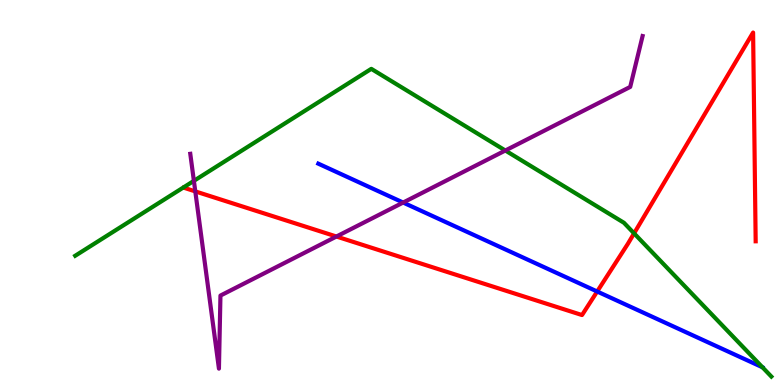[{'lines': ['blue', 'red'], 'intersections': [{'x': 7.71, 'y': 2.43}]}, {'lines': ['green', 'red'], 'intersections': [{'x': 8.18, 'y': 3.94}]}, {'lines': ['purple', 'red'], 'intersections': [{'x': 2.52, 'y': 5.03}, {'x': 4.34, 'y': 3.86}]}, {'lines': ['blue', 'green'], 'intersections': [{'x': 9.84, 'y': 0.46}]}, {'lines': ['blue', 'purple'], 'intersections': [{'x': 5.2, 'y': 4.74}]}, {'lines': ['green', 'purple'], 'intersections': [{'x': 2.5, 'y': 5.3}, {'x': 6.52, 'y': 6.09}]}]